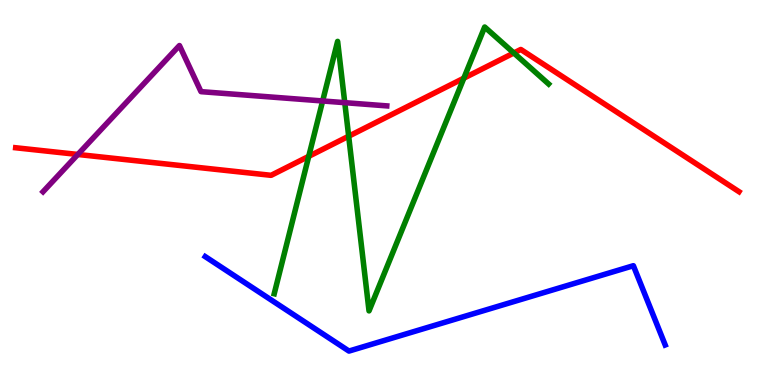[{'lines': ['blue', 'red'], 'intersections': []}, {'lines': ['green', 'red'], 'intersections': [{'x': 3.98, 'y': 5.94}, {'x': 4.5, 'y': 6.46}, {'x': 5.99, 'y': 7.97}, {'x': 6.63, 'y': 8.62}]}, {'lines': ['purple', 'red'], 'intersections': [{'x': 1.0, 'y': 5.99}]}, {'lines': ['blue', 'green'], 'intersections': []}, {'lines': ['blue', 'purple'], 'intersections': []}, {'lines': ['green', 'purple'], 'intersections': [{'x': 4.16, 'y': 7.38}, {'x': 4.45, 'y': 7.33}]}]